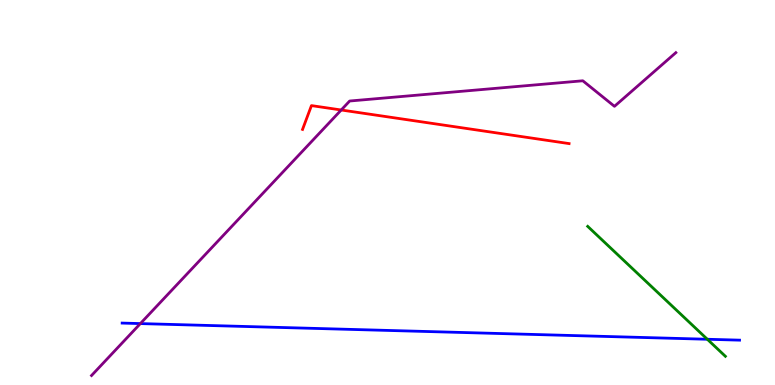[{'lines': ['blue', 'red'], 'intersections': []}, {'lines': ['green', 'red'], 'intersections': []}, {'lines': ['purple', 'red'], 'intersections': [{'x': 4.4, 'y': 7.14}]}, {'lines': ['blue', 'green'], 'intersections': [{'x': 9.13, 'y': 1.19}]}, {'lines': ['blue', 'purple'], 'intersections': [{'x': 1.81, 'y': 1.6}]}, {'lines': ['green', 'purple'], 'intersections': []}]